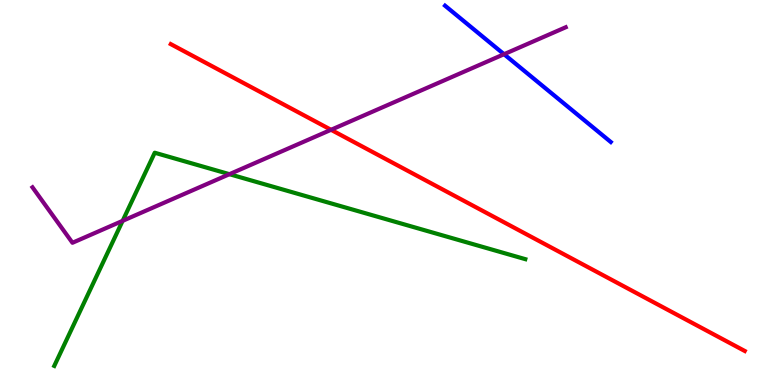[{'lines': ['blue', 'red'], 'intersections': []}, {'lines': ['green', 'red'], 'intersections': []}, {'lines': ['purple', 'red'], 'intersections': [{'x': 4.27, 'y': 6.63}]}, {'lines': ['blue', 'green'], 'intersections': []}, {'lines': ['blue', 'purple'], 'intersections': [{'x': 6.5, 'y': 8.59}]}, {'lines': ['green', 'purple'], 'intersections': [{'x': 1.58, 'y': 4.26}, {'x': 2.96, 'y': 5.48}]}]